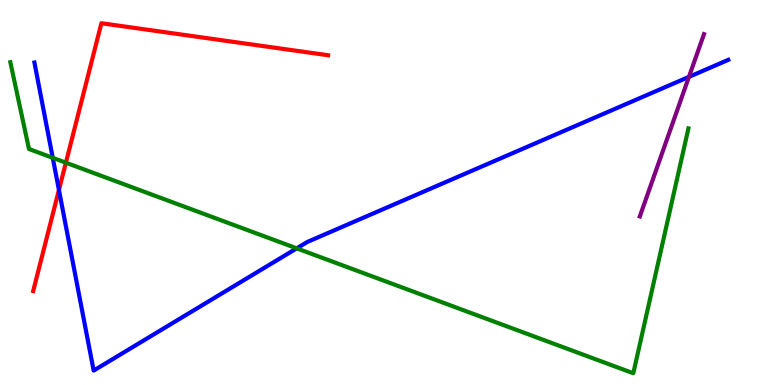[{'lines': ['blue', 'red'], 'intersections': [{'x': 0.76, 'y': 5.07}]}, {'lines': ['green', 'red'], 'intersections': [{'x': 0.85, 'y': 5.77}]}, {'lines': ['purple', 'red'], 'intersections': []}, {'lines': ['blue', 'green'], 'intersections': [{'x': 0.681, 'y': 5.9}, {'x': 3.83, 'y': 3.55}]}, {'lines': ['blue', 'purple'], 'intersections': [{'x': 8.89, 'y': 8.0}]}, {'lines': ['green', 'purple'], 'intersections': []}]